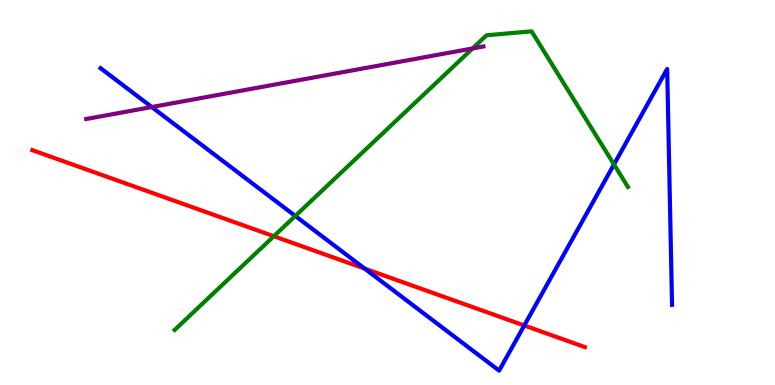[{'lines': ['blue', 'red'], 'intersections': [{'x': 4.71, 'y': 3.02}, {'x': 6.76, 'y': 1.55}]}, {'lines': ['green', 'red'], 'intersections': [{'x': 3.53, 'y': 3.86}]}, {'lines': ['purple', 'red'], 'intersections': []}, {'lines': ['blue', 'green'], 'intersections': [{'x': 3.81, 'y': 4.39}, {'x': 7.92, 'y': 5.73}]}, {'lines': ['blue', 'purple'], 'intersections': [{'x': 1.96, 'y': 7.22}]}, {'lines': ['green', 'purple'], 'intersections': [{'x': 6.1, 'y': 8.74}]}]